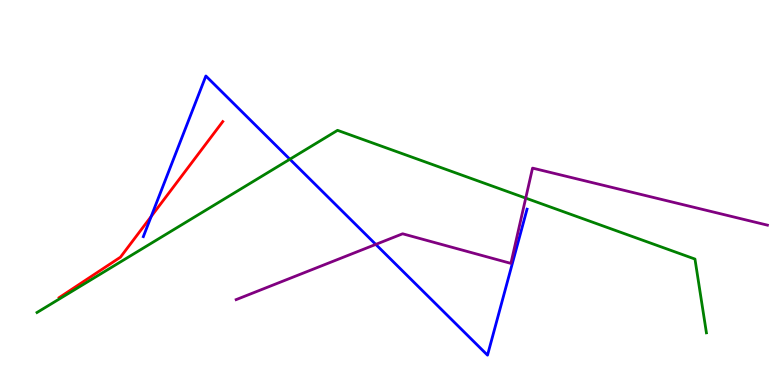[{'lines': ['blue', 'red'], 'intersections': [{'x': 1.95, 'y': 4.38}]}, {'lines': ['green', 'red'], 'intersections': []}, {'lines': ['purple', 'red'], 'intersections': []}, {'lines': ['blue', 'green'], 'intersections': [{'x': 3.74, 'y': 5.86}]}, {'lines': ['blue', 'purple'], 'intersections': [{'x': 4.85, 'y': 3.65}]}, {'lines': ['green', 'purple'], 'intersections': [{'x': 6.78, 'y': 4.85}]}]